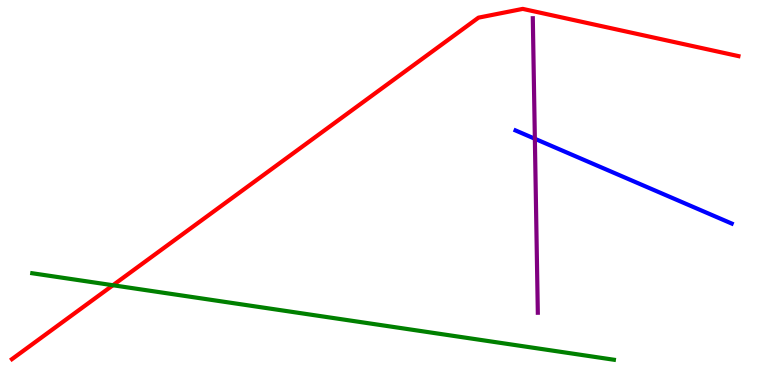[{'lines': ['blue', 'red'], 'intersections': []}, {'lines': ['green', 'red'], 'intersections': [{'x': 1.46, 'y': 2.59}]}, {'lines': ['purple', 'red'], 'intersections': []}, {'lines': ['blue', 'green'], 'intersections': []}, {'lines': ['blue', 'purple'], 'intersections': [{'x': 6.9, 'y': 6.4}]}, {'lines': ['green', 'purple'], 'intersections': []}]